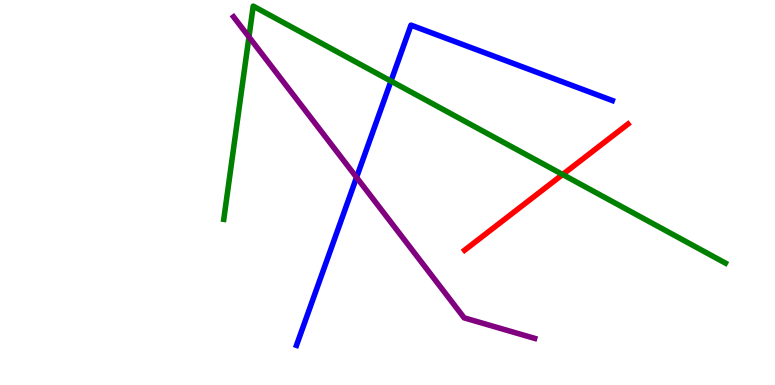[{'lines': ['blue', 'red'], 'intersections': []}, {'lines': ['green', 'red'], 'intersections': [{'x': 7.26, 'y': 5.47}]}, {'lines': ['purple', 'red'], 'intersections': []}, {'lines': ['blue', 'green'], 'intersections': [{'x': 5.04, 'y': 7.89}]}, {'lines': ['blue', 'purple'], 'intersections': [{'x': 4.6, 'y': 5.39}]}, {'lines': ['green', 'purple'], 'intersections': [{'x': 3.21, 'y': 9.04}]}]